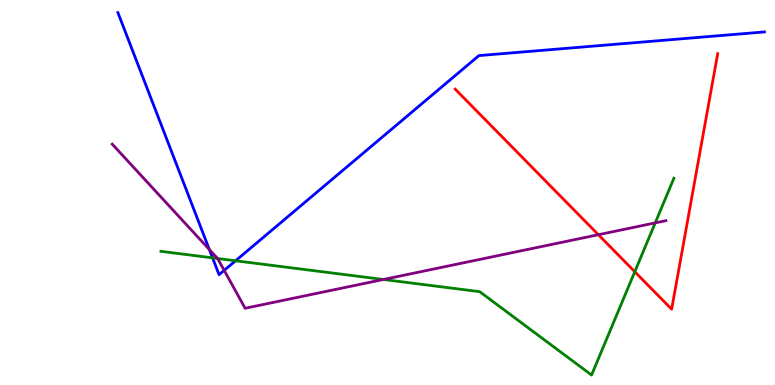[{'lines': ['blue', 'red'], 'intersections': []}, {'lines': ['green', 'red'], 'intersections': [{'x': 8.19, 'y': 2.94}]}, {'lines': ['purple', 'red'], 'intersections': [{'x': 7.72, 'y': 3.9}]}, {'lines': ['blue', 'green'], 'intersections': [{'x': 2.74, 'y': 3.3}, {'x': 3.04, 'y': 3.23}]}, {'lines': ['blue', 'purple'], 'intersections': [{'x': 2.7, 'y': 3.52}, {'x': 2.89, 'y': 2.98}]}, {'lines': ['green', 'purple'], 'intersections': [{'x': 2.81, 'y': 3.29}, {'x': 4.95, 'y': 2.74}, {'x': 8.45, 'y': 4.21}]}]